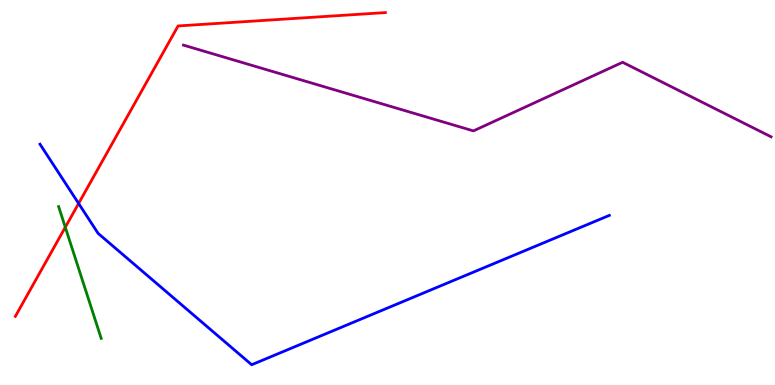[{'lines': ['blue', 'red'], 'intersections': [{'x': 1.01, 'y': 4.72}]}, {'lines': ['green', 'red'], 'intersections': [{'x': 0.842, 'y': 4.1}]}, {'lines': ['purple', 'red'], 'intersections': []}, {'lines': ['blue', 'green'], 'intersections': []}, {'lines': ['blue', 'purple'], 'intersections': []}, {'lines': ['green', 'purple'], 'intersections': []}]